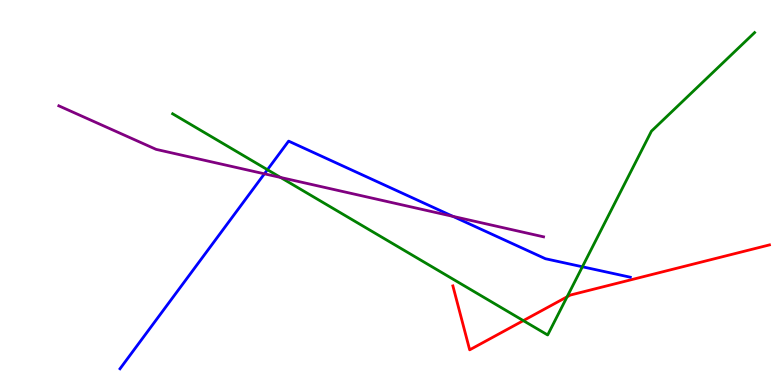[{'lines': ['blue', 'red'], 'intersections': []}, {'lines': ['green', 'red'], 'intersections': [{'x': 6.75, 'y': 1.67}, {'x': 7.32, 'y': 2.29}]}, {'lines': ['purple', 'red'], 'intersections': []}, {'lines': ['blue', 'green'], 'intersections': [{'x': 3.45, 'y': 5.59}, {'x': 7.51, 'y': 3.07}]}, {'lines': ['blue', 'purple'], 'intersections': [{'x': 3.41, 'y': 5.49}, {'x': 5.84, 'y': 4.38}]}, {'lines': ['green', 'purple'], 'intersections': [{'x': 3.62, 'y': 5.39}]}]